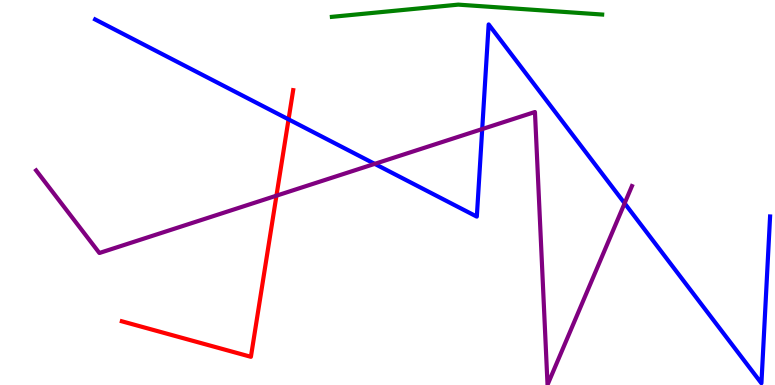[{'lines': ['blue', 'red'], 'intersections': [{'x': 3.72, 'y': 6.9}]}, {'lines': ['green', 'red'], 'intersections': []}, {'lines': ['purple', 'red'], 'intersections': [{'x': 3.57, 'y': 4.92}]}, {'lines': ['blue', 'green'], 'intersections': []}, {'lines': ['blue', 'purple'], 'intersections': [{'x': 4.83, 'y': 5.74}, {'x': 6.22, 'y': 6.65}, {'x': 8.06, 'y': 4.72}]}, {'lines': ['green', 'purple'], 'intersections': []}]